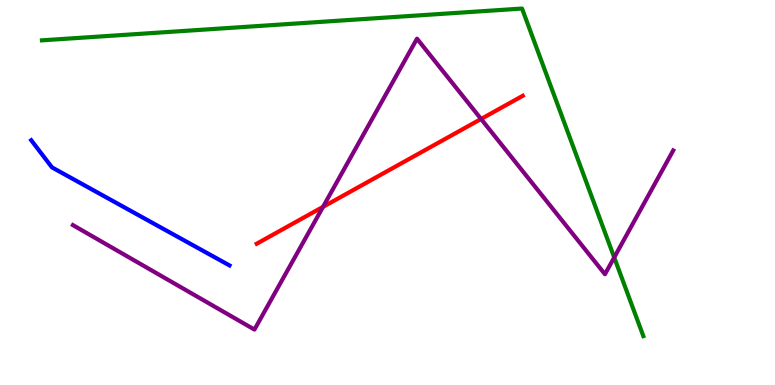[{'lines': ['blue', 'red'], 'intersections': []}, {'lines': ['green', 'red'], 'intersections': []}, {'lines': ['purple', 'red'], 'intersections': [{'x': 4.17, 'y': 4.63}, {'x': 6.21, 'y': 6.91}]}, {'lines': ['blue', 'green'], 'intersections': []}, {'lines': ['blue', 'purple'], 'intersections': []}, {'lines': ['green', 'purple'], 'intersections': [{'x': 7.93, 'y': 3.31}]}]